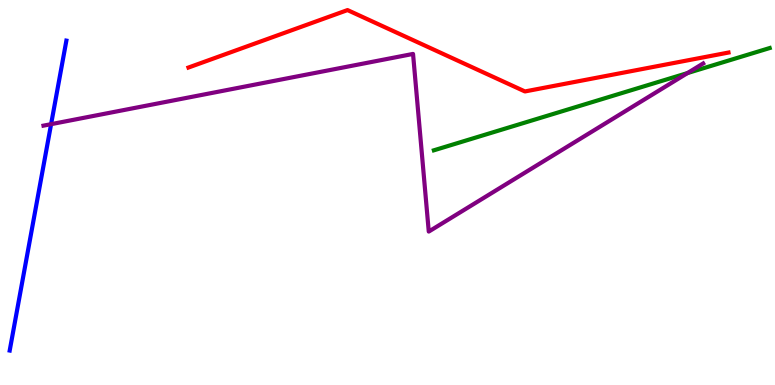[{'lines': ['blue', 'red'], 'intersections': []}, {'lines': ['green', 'red'], 'intersections': []}, {'lines': ['purple', 'red'], 'intersections': []}, {'lines': ['blue', 'green'], 'intersections': []}, {'lines': ['blue', 'purple'], 'intersections': [{'x': 0.659, 'y': 6.77}]}, {'lines': ['green', 'purple'], 'intersections': [{'x': 8.87, 'y': 8.1}]}]